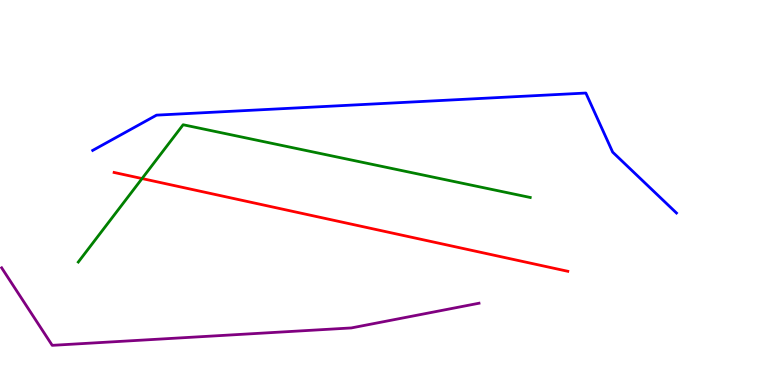[{'lines': ['blue', 'red'], 'intersections': []}, {'lines': ['green', 'red'], 'intersections': [{'x': 1.83, 'y': 5.36}]}, {'lines': ['purple', 'red'], 'intersections': []}, {'lines': ['blue', 'green'], 'intersections': []}, {'lines': ['blue', 'purple'], 'intersections': []}, {'lines': ['green', 'purple'], 'intersections': []}]